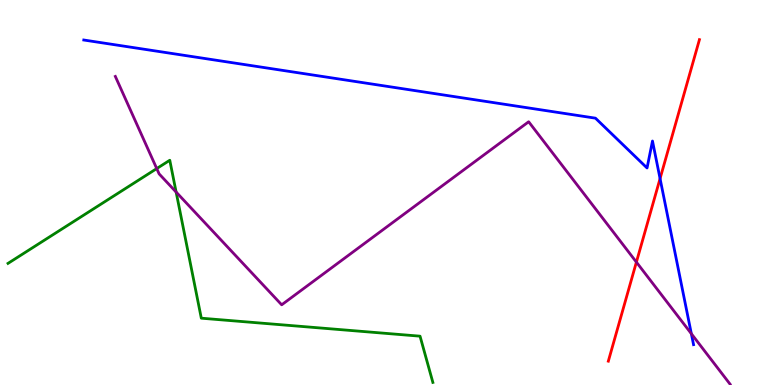[{'lines': ['blue', 'red'], 'intersections': [{'x': 8.52, 'y': 5.36}]}, {'lines': ['green', 'red'], 'intersections': []}, {'lines': ['purple', 'red'], 'intersections': [{'x': 8.21, 'y': 3.19}]}, {'lines': ['blue', 'green'], 'intersections': []}, {'lines': ['blue', 'purple'], 'intersections': [{'x': 8.92, 'y': 1.33}]}, {'lines': ['green', 'purple'], 'intersections': [{'x': 2.02, 'y': 5.62}, {'x': 2.27, 'y': 5.01}]}]